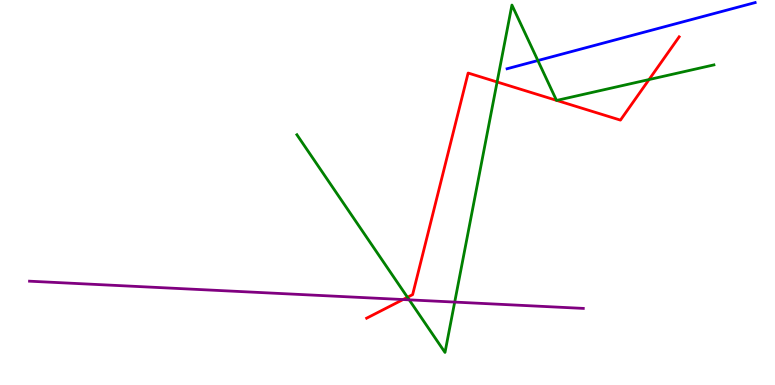[{'lines': ['blue', 'red'], 'intersections': []}, {'lines': ['green', 'red'], 'intersections': [{'x': 5.26, 'y': 2.28}, {'x': 6.41, 'y': 7.87}, {'x': 7.18, 'y': 7.39}, {'x': 7.18, 'y': 7.39}, {'x': 8.37, 'y': 7.93}]}, {'lines': ['purple', 'red'], 'intersections': [{'x': 5.2, 'y': 2.22}]}, {'lines': ['blue', 'green'], 'intersections': [{'x': 6.94, 'y': 8.43}]}, {'lines': ['blue', 'purple'], 'intersections': []}, {'lines': ['green', 'purple'], 'intersections': [{'x': 5.28, 'y': 2.21}, {'x': 5.87, 'y': 2.15}]}]